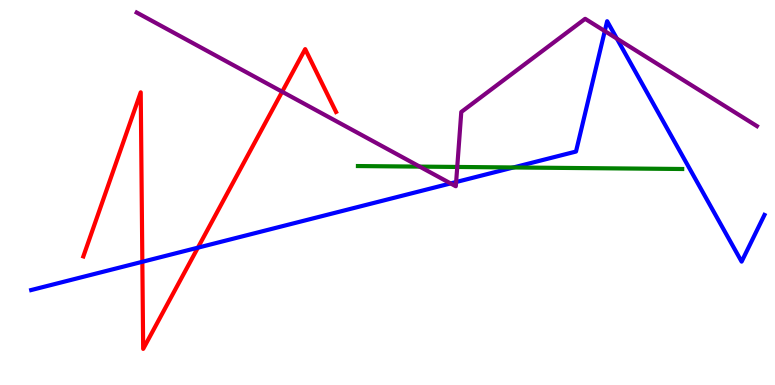[{'lines': ['blue', 'red'], 'intersections': [{'x': 1.84, 'y': 3.2}, {'x': 2.55, 'y': 3.57}]}, {'lines': ['green', 'red'], 'intersections': []}, {'lines': ['purple', 'red'], 'intersections': [{'x': 3.64, 'y': 7.62}]}, {'lines': ['blue', 'green'], 'intersections': [{'x': 6.62, 'y': 5.65}]}, {'lines': ['blue', 'purple'], 'intersections': [{'x': 5.81, 'y': 5.24}, {'x': 5.89, 'y': 5.27}, {'x': 7.8, 'y': 9.19}, {'x': 7.96, 'y': 9.0}]}, {'lines': ['green', 'purple'], 'intersections': [{'x': 5.42, 'y': 5.67}, {'x': 5.9, 'y': 5.66}]}]